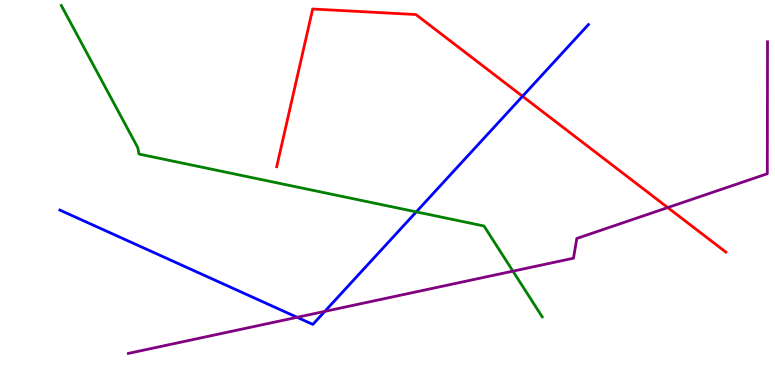[{'lines': ['blue', 'red'], 'intersections': [{'x': 6.74, 'y': 7.5}]}, {'lines': ['green', 'red'], 'intersections': []}, {'lines': ['purple', 'red'], 'intersections': [{'x': 8.62, 'y': 4.61}]}, {'lines': ['blue', 'green'], 'intersections': [{'x': 5.37, 'y': 4.5}]}, {'lines': ['blue', 'purple'], 'intersections': [{'x': 3.83, 'y': 1.76}, {'x': 4.19, 'y': 1.91}]}, {'lines': ['green', 'purple'], 'intersections': [{'x': 6.62, 'y': 2.96}]}]